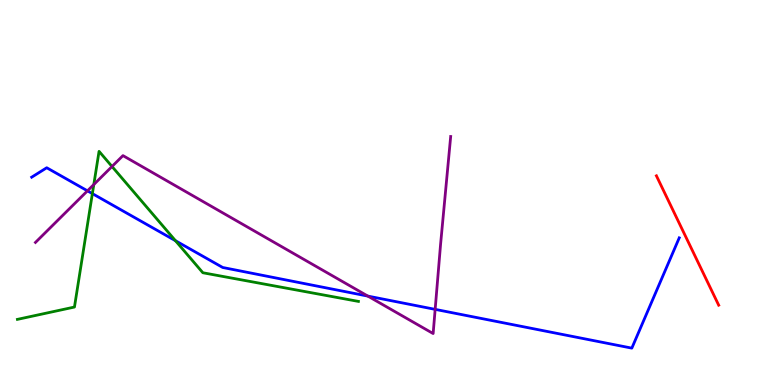[{'lines': ['blue', 'red'], 'intersections': []}, {'lines': ['green', 'red'], 'intersections': []}, {'lines': ['purple', 'red'], 'intersections': []}, {'lines': ['blue', 'green'], 'intersections': [{'x': 1.19, 'y': 4.97}, {'x': 2.26, 'y': 3.75}]}, {'lines': ['blue', 'purple'], 'intersections': [{'x': 1.13, 'y': 5.04}, {'x': 4.75, 'y': 2.31}, {'x': 5.61, 'y': 1.96}]}, {'lines': ['green', 'purple'], 'intersections': [{'x': 1.21, 'y': 5.21}, {'x': 1.45, 'y': 5.68}]}]